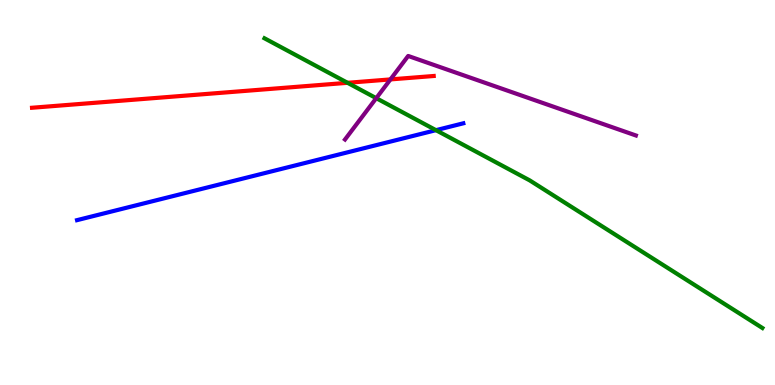[{'lines': ['blue', 'red'], 'intersections': []}, {'lines': ['green', 'red'], 'intersections': [{'x': 4.48, 'y': 7.85}]}, {'lines': ['purple', 'red'], 'intersections': [{'x': 5.04, 'y': 7.94}]}, {'lines': ['blue', 'green'], 'intersections': [{'x': 5.63, 'y': 6.62}]}, {'lines': ['blue', 'purple'], 'intersections': []}, {'lines': ['green', 'purple'], 'intersections': [{'x': 4.85, 'y': 7.45}]}]